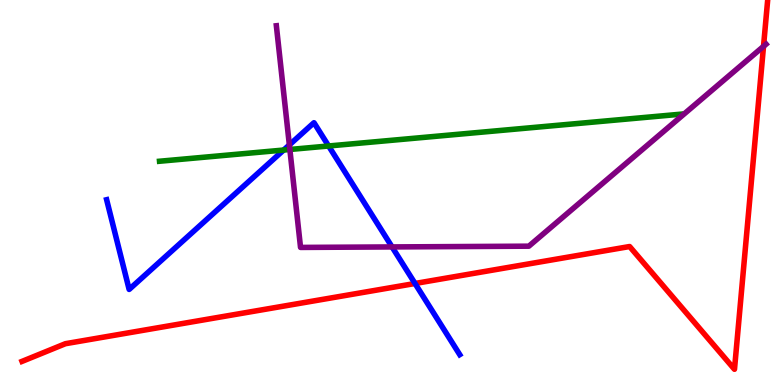[{'lines': ['blue', 'red'], 'intersections': [{'x': 5.36, 'y': 2.64}]}, {'lines': ['green', 'red'], 'intersections': []}, {'lines': ['purple', 'red'], 'intersections': [{'x': 9.85, 'y': 8.8}]}, {'lines': ['blue', 'green'], 'intersections': [{'x': 3.66, 'y': 6.1}, {'x': 4.24, 'y': 6.21}]}, {'lines': ['blue', 'purple'], 'intersections': [{'x': 3.73, 'y': 6.24}, {'x': 5.06, 'y': 3.59}]}, {'lines': ['green', 'purple'], 'intersections': [{'x': 3.74, 'y': 6.12}]}]